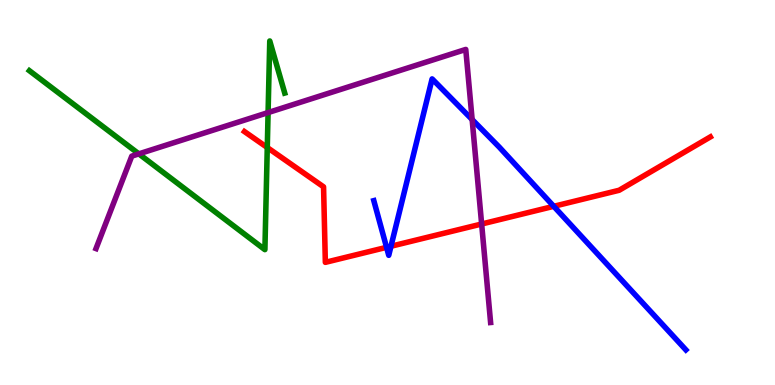[{'lines': ['blue', 'red'], 'intersections': [{'x': 4.99, 'y': 3.58}, {'x': 5.04, 'y': 3.6}, {'x': 7.15, 'y': 4.64}]}, {'lines': ['green', 'red'], 'intersections': [{'x': 3.45, 'y': 6.17}]}, {'lines': ['purple', 'red'], 'intersections': [{'x': 6.21, 'y': 4.18}]}, {'lines': ['blue', 'green'], 'intersections': []}, {'lines': ['blue', 'purple'], 'intersections': [{'x': 6.09, 'y': 6.89}]}, {'lines': ['green', 'purple'], 'intersections': [{'x': 1.79, 'y': 6.0}, {'x': 3.46, 'y': 7.08}]}]